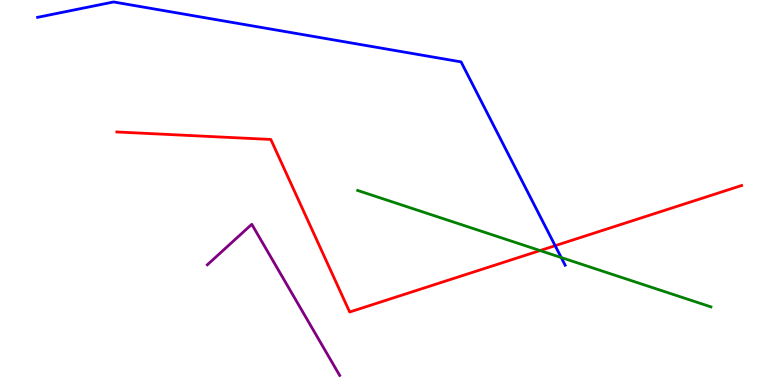[{'lines': ['blue', 'red'], 'intersections': [{'x': 7.16, 'y': 3.62}]}, {'lines': ['green', 'red'], 'intersections': [{'x': 6.97, 'y': 3.49}]}, {'lines': ['purple', 'red'], 'intersections': []}, {'lines': ['blue', 'green'], 'intersections': [{'x': 7.24, 'y': 3.31}]}, {'lines': ['blue', 'purple'], 'intersections': []}, {'lines': ['green', 'purple'], 'intersections': []}]